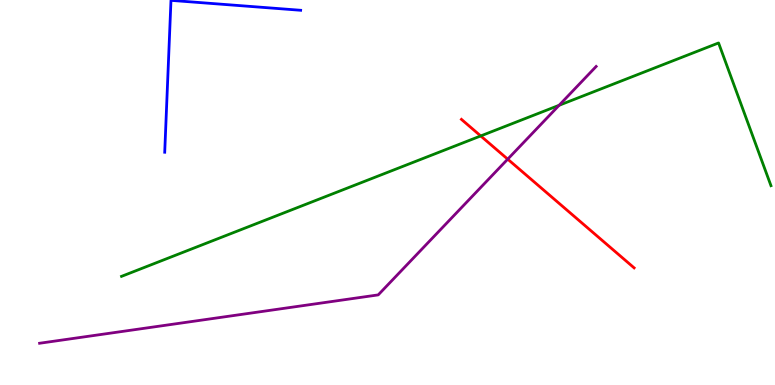[{'lines': ['blue', 'red'], 'intersections': []}, {'lines': ['green', 'red'], 'intersections': [{'x': 6.2, 'y': 6.47}]}, {'lines': ['purple', 'red'], 'intersections': [{'x': 6.55, 'y': 5.87}]}, {'lines': ['blue', 'green'], 'intersections': []}, {'lines': ['blue', 'purple'], 'intersections': []}, {'lines': ['green', 'purple'], 'intersections': [{'x': 7.21, 'y': 7.27}]}]